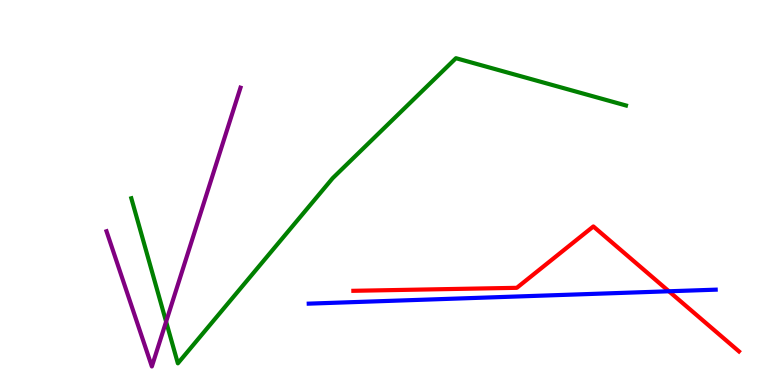[{'lines': ['blue', 'red'], 'intersections': [{'x': 8.63, 'y': 2.43}]}, {'lines': ['green', 'red'], 'intersections': []}, {'lines': ['purple', 'red'], 'intersections': []}, {'lines': ['blue', 'green'], 'intersections': []}, {'lines': ['blue', 'purple'], 'intersections': []}, {'lines': ['green', 'purple'], 'intersections': [{'x': 2.14, 'y': 1.65}]}]